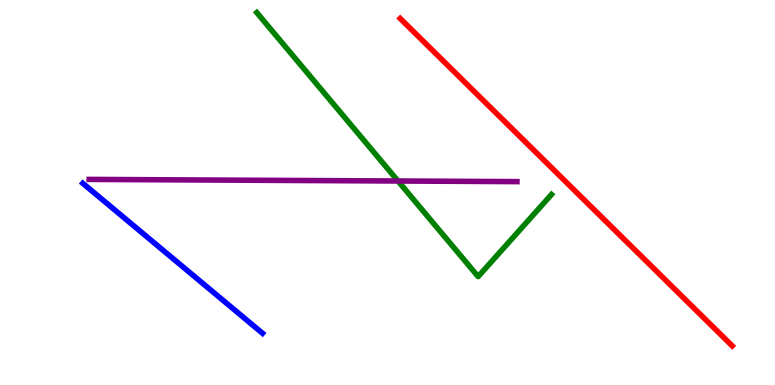[{'lines': ['blue', 'red'], 'intersections': []}, {'lines': ['green', 'red'], 'intersections': []}, {'lines': ['purple', 'red'], 'intersections': []}, {'lines': ['blue', 'green'], 'intersections': []}, {'lines': ['blue', 'purple'], 'intersections': []}, {'lines': ['green', 'purple'], 'intersections': [{'x': 5.14, 'y': 5.3}]}]